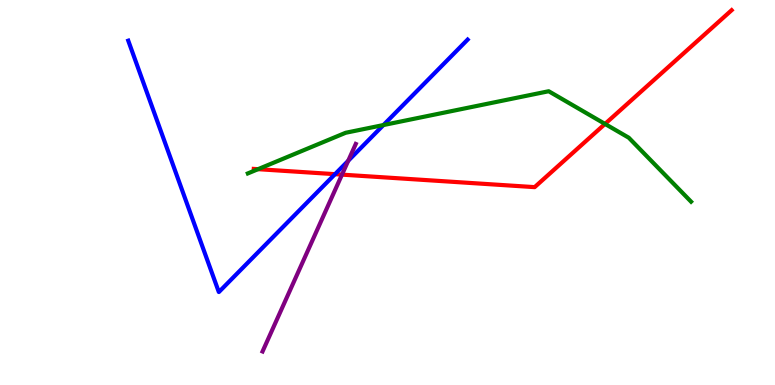[{'lines': ['blue', 'red'], 'intersections': [{'x': 4.32, 'y': 5.48}]}, {'lines': ['green', 'red'], 'intersections': [{'x': 3.33, 'y': 5.61}, {'x': 7.81, 'y': 6.78}]}, {'lines': ['purple', 'red'], 'intersections': [{'x': 4.41, 'y': 5.46}]}, {'lines': ['blue', 'green'], 'intersections': [{'x': 4.95, 'y': 6.75}]}, {'lines': ['blue', 'purple'], 'intersections': [{'x': 4.49, 'y': 5.82}]}, {'lines': ['green', 'purple'], 'intersections': []}]